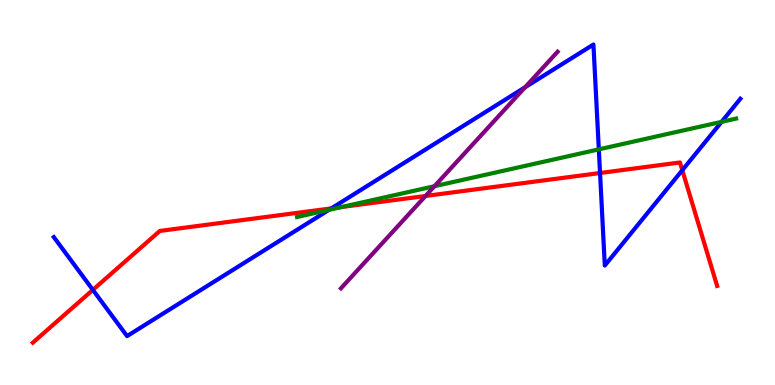[{'lines': ['blue', 'red'], 'intersections': [{'x': 1.2, 'y': 2.47}, {'x': 4.28, 'y': 4.59}, {'x': 7.74, 'y': 5.51}, {'x': 8.8, 'y': 5.58}]}, {'lines': ['green', 'red'], 'intersections': [{'x': 4.41, 'y': 4.62}]}, {'lines': ['purple', 'red'], 'intersections': [{'x': 5.49, 'y': 4.91}]}, {'lines': ['blue', 'green'], 'intersections': [{'x': 4.25, 'y': 4.55}, {'x': 7.73, 'y': 6.12}, {'x': 9.31, 'y': 6.84}]}, {'lines': ['blue', 'purple'], 'intersections': [{'x': 6.77, 'y': 7.73}]}, {'lines': ['green', 'purple'], 'intersections': [{'x': 5.61, 'y': 5.16}]}]